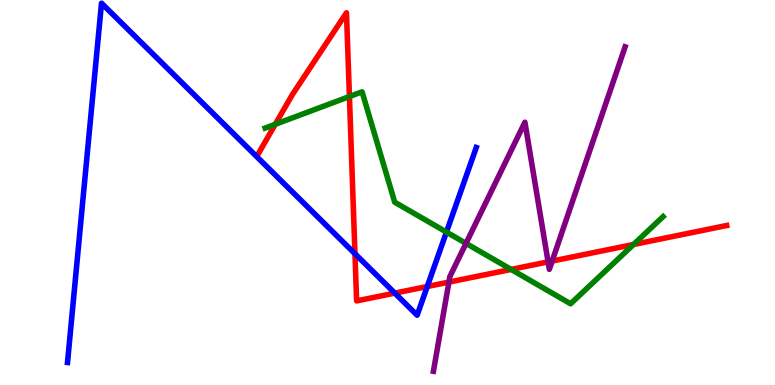[{'lines': ['blue', 'red'], 'intersections': [{'x': 4.58, 'y': 3.41}, {'x': 5.09, 'y': 2.39}, {'x': 5.51, 'y': 2.56}]}, {'lines': ['green', 'red'], 'intersections': [{'x': 3.55, 'y': 6.77}, {'x': 4.51, 'y': 7.49}, {'x': 6.6, 'y': 3.0}, {'x': 8.17, 'y': 3.65}]}, {'lines': ['purple', 'red'], 'intersections': [{'x': 5.79, 'y': 2.67}, {'x': 7.07, 'y': 3.2}, {'x': 7.12, 'y': 3.22}]}, {'lines': ['blue', 'green'], 'intersections': [{'x': 5.76, 'y': 3.97}]}, {'lines': ['blue', 'purple'], 'intersections': []}, {'lines': ['green', 'purple'], 'intersections': [{'x': 6.01, 'y': 3.68}]}]